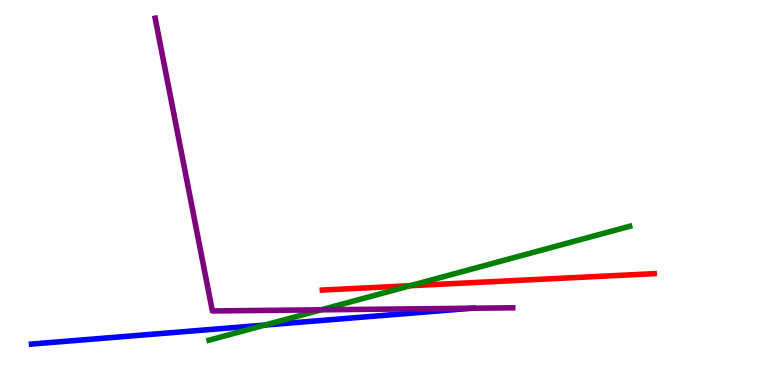[{'lines': ['blue', 'red'], 'intersections': []}, {'lines': ['green', 'red'], 'intersections': [{'x': 5.29, 'y': 2.58}]}, {'lines': ['purple', 'red'], 'intersections': []}, {'lines': ['blue', 'green'], 'intersections': [{'x': 3.42, 'y': 1.56}]}, {'lines': ['blue', 'purple'], 'intersections': [{'x': 6.09, 'y': 1.99}]}, {'lines': ['green', 'purple'], 'intersections': [{'x': 4.14, 'y': 1.95}]}]